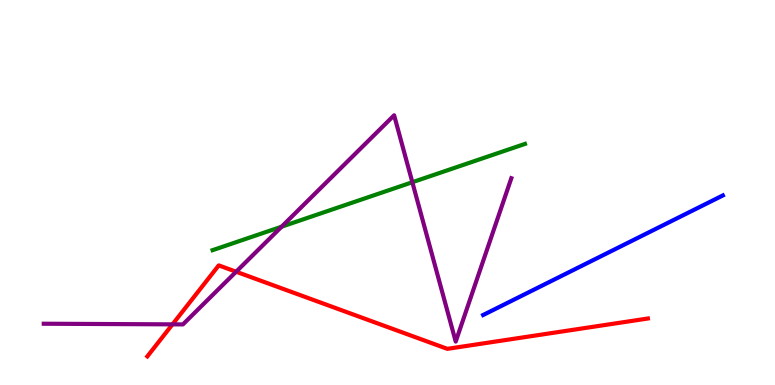[{'lines': ['blue', 'red'], 'intersections': []}, {'lines': ['green', 'red'], 'intersections': []}, {'lines': ['purple', 'red'], 'intersections': [{'x': 2.23, 'y': 1.58}, {'x': 3.05, 'y': 2.94}]}, {'lines': ['blue', 'green'], 'intersections': []}, {'lines': ['blue', 'purple'], 'intersections': []}, {'lines': ['green', 'purple'], 'intersections': [{'x': 3.63, 'y': 4.11}, {'x': 5.32, 'y': 5.27}]}]